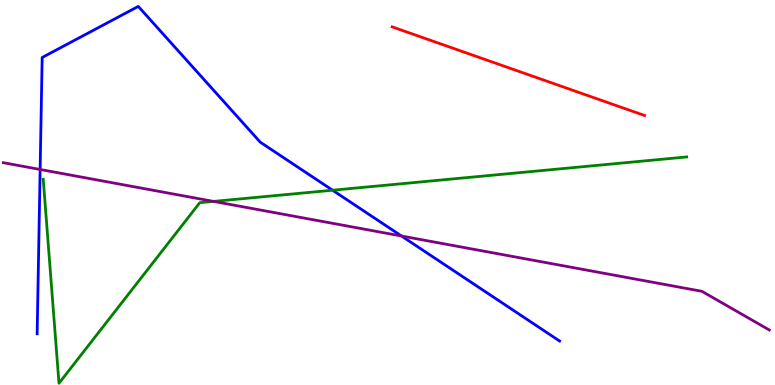[{'lines': ['blue', 'red'], 'intersections': []}, {'lines': ['green', 'red'], 'intersections': []}, {'lines': ['purple', 'red'], 'intersections': []}, {'lines': ['blue', 'green'], 'intersections': [{'x': 4.29, 'y': 5.06}]}, {'lines': ['blue', 'purple'], 'intersections': [{'x': 0.518, 'y': 5.6}, {'x': 5.18, 'y': 3.87}]}, {'lines': ['green', 'purple'], 'intersections': [{'x': 2.76, 'y': 4.77}]}]